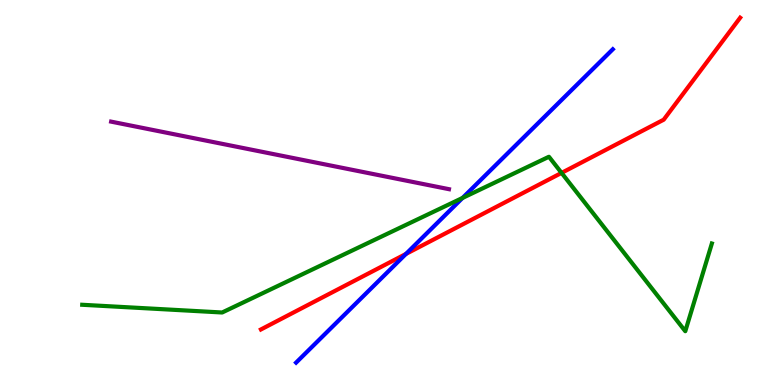[{'lines': ['blue', 'red'], 'intersections': [{'x': 5.24, 'y': 3.4}]}, {'lines': ['green', 'red'], 'intersections': [{'x': 7.25, 'y': 5.51}]}, {'lines': ['purple', 'red'], 'intersections': []}, {'lines': ['blue', 'green'], 'intersections': [{'x': 5.97, 'y': 4.86}]}, {'lines': ['blue', 'purple'], 'intersections': []}, {'lines': ['green', 'purple'], 'intersections': []}]